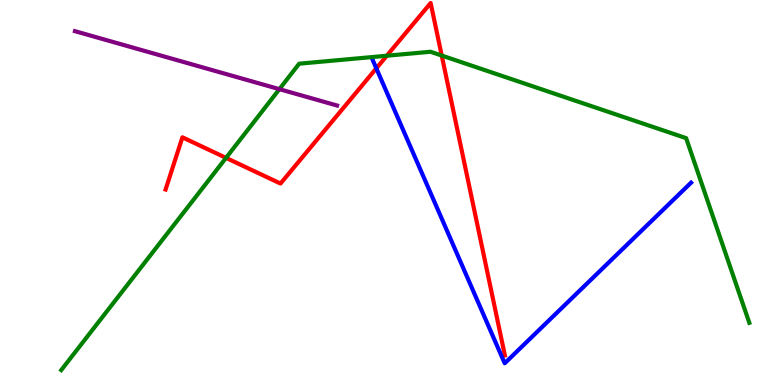[{'lines': ['blue', 'red'], 'intersections': [{'x': 4.86, 'y': 8.22}]}, {'lines': ['green', 'red'], 'intersections': [{'x': 2.92, 'y': 5.9}, {'x': 4.99, 'y': 8.55}, {'x': 5.7, 'y': 8.56}]}, {'lines': ['purple', 'red'], 'intersections': []}, {'lines': ['blue', 'green'], 'intersections': []}, {'lines': ['blue', 'purple'], 'intersections': []}, {'lines': ['green', 'purple'], 'intersections': [{'x': 3.6, 'y': 7.68}]}]